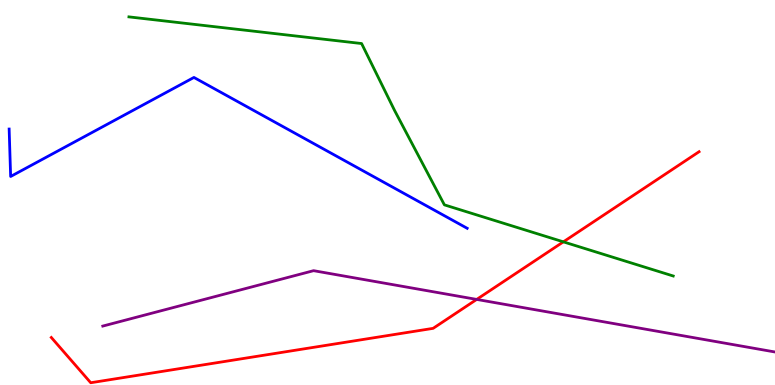[{'lines': ['blue', 'red'], 'intersections': []}, {'lines': ['green', 'red'], 'intersections': [{'x': 7.27, 'y': 3.72}]}, {'lines': ['purple', 'red'], 'intersections': [{'x': 6.15, 'y': 2.22}]}, {'lines': ['blue', 'green'], 'intersections': []}, {'lines': ['blue', 'purple'], 'intersections': []}, {'lines': ['green', 'purple'], 'intersections': []}]